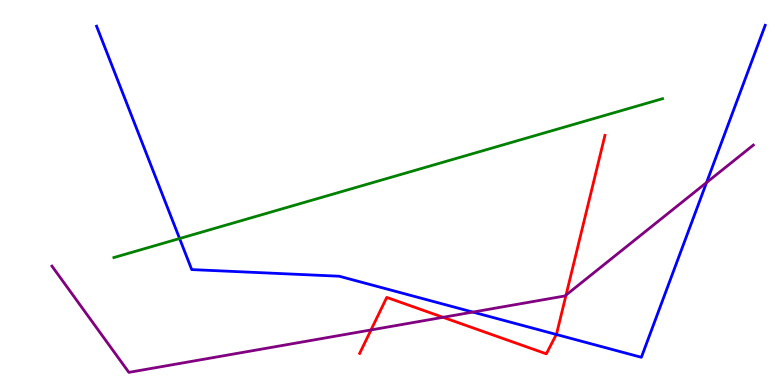[{'lines': ['blue', 'red'], 'intersections': [{'x': 7.18, 'y': 1.31}]}, {'lines': ['green', 'red'], 'intersections': []}, {'lines': ['purple', 'red'], 'intersections': [{'x': 4.79, 'y': 1.43}, {'x': 5.72, 'y': 1.76}, {'x': 7.3, 'y': 2.34}]}, {'lines': ['blue', 'green'], 'intersections': [{'x': 2.32, 'y': 3.8}]}, {'lines': ['blue', 'purple'], 'intersections': [{'x': 6.1, 'y': 1.89}, {'x': 9.12, 'y': 5.26}]}, {'lines': ['green', 'purple'], 'intersections': []}]